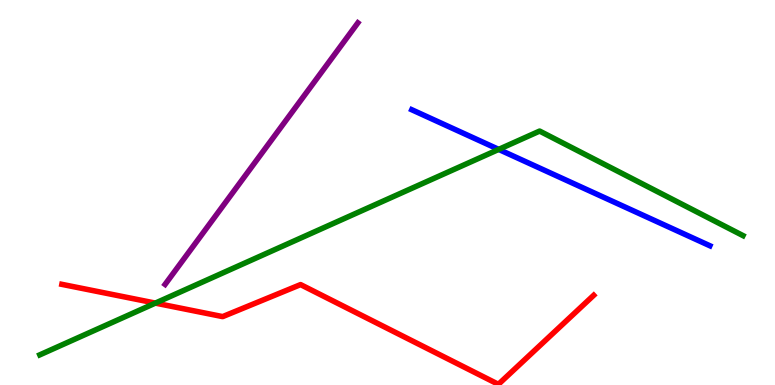[{'lines': ['blue', 'red'], 'intersections': []}, {'lines': ['green', 'red'], 'intersections': [{'x': 2.0, 'y': 2.13}]}, {'lines': ['purple', 'red'], 'intersections': []}, {'lines': ['blue', 'green'], 'intersections': [{'x': 6.43, 'y': 6.12}]}, {'lines': ['blue', 'purple'], 'intersections': []}, {'lines': ['green', 'purple'], 'intersections': []}]